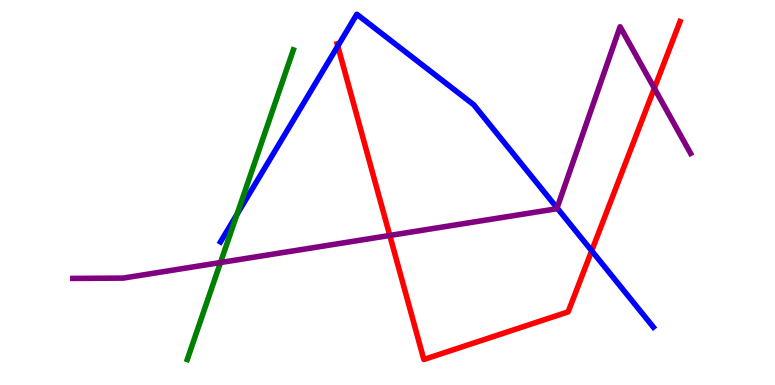[{'lines': ['blue', 'red'], 'intersections': [{'x': 4.36, 'y': 8.8}, {'x': 7.63, 'y': 3.49}]}, {'lines': ['green', 'red'], 'intersections': []}, {'lines': ['purple', 'red'], 'intersections': [{'x': 5.03, 'y': 3.88}, {'x': 8.44, 'y': 7.71}]}, {'lines': ['blue', 'green'], 'intersections': [{'x': 3.06, 'y': 4.43}]}, {'lines': ['blue', 'purple'], 'intersections': [{'x': 7.19, 'y': 4.6}]}, {'lines': ['green', 'purple'], 'intersections': [{'x': 2.85, 'y': 3.18}]}]